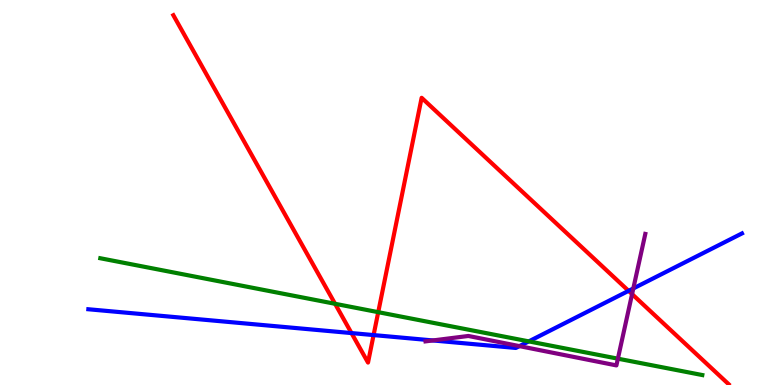[{'lines': ['blue', 'red'], 'intersections': [{'x': 4.54, 'y': 1.35}, {'x': 4.82, 'y': 1.3}, {'x': 8.11, 'y': 2.45}]}, {'lines': ['green', 'red'], 'intersections': [{'x': 4.32, 'y': 2.11}, {'x': 4.88, 'y': 1.89}]}, {'lines': ['purple', 'red'], 'intersections': [{'x': 8.16, 'y': 2.36}]}, {'lines': ['blue', 'green'], 'intersections': [{'x': 6.82, 'y': 1.13}]}, {'lines': ['blue', 'purple'], 'intersections': [{'x': 5.59, 'y': 1.16}, {'x': 6.7, 'y': 1.01}, {'x': 8.17, 'y': 2.51}]}, {'lines': ['green', 'purple'], 'intersections': [{'x': 7.97, 'y': 0.684}]}]